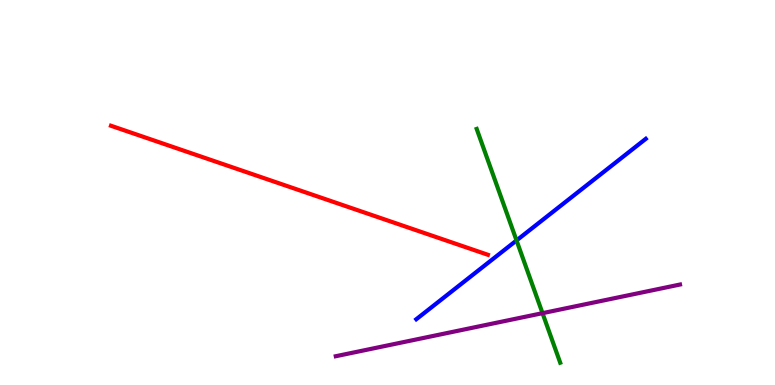[{'lines': ['blue', 'red'], 'intersections': []}, {'lines': ['green', 'red'], 'intersections': []}, {'lines': ['purple', 'red'], 'intersections': []}, {'lines': ['blue', 'green'], 'intersections': [{'x': 6.66, 'y': 3.75}]}, {'lines': ['blue', 'purple'], 'intersections': []}, {'lines': ['green', 'purple'], 'intersections': [{'x': 7.0, 'y': 1.87}]}]